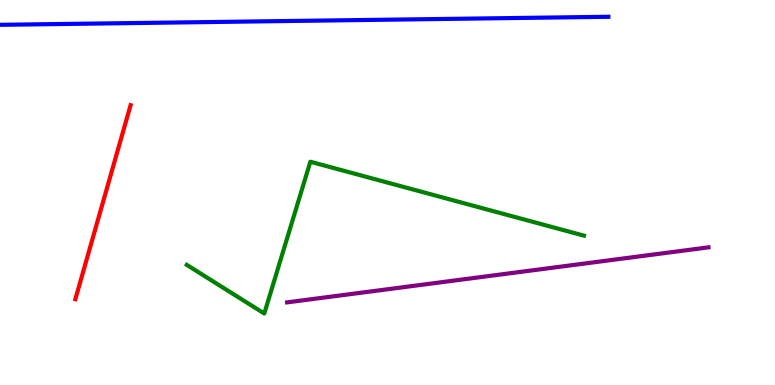[{'lines': ['blue', 'red'], 'intersections': []}, {'lines': ['green', 'red'], 'intersections': []}, {'lines': ['purple', 'red'], 'intersections': []}, {'lines': ['blue', 'green'], 'intersections': []}, {'lines': ['blue', 'purple'], 'intersections': []}, {'lines': ['green', 'purple'], 'intersections': []}]